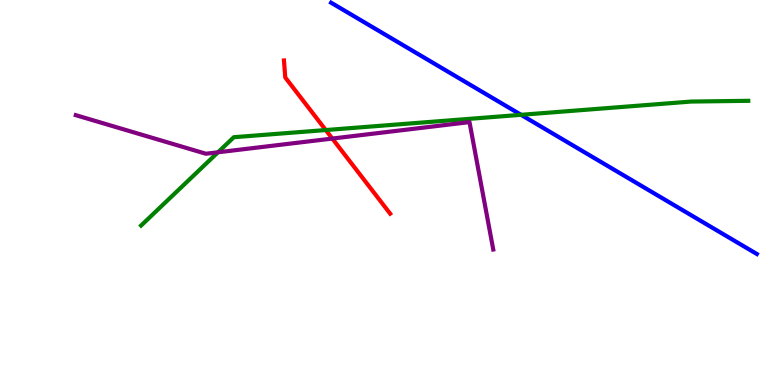[{'lines': ['blue', 'red'], 'intersections': []}, {'lines': ['green', 'red'], 'intersections': [{'x': 4.2, 'y': 6.62}]}, {'lines': ['purple', 'red'], 'intersections': [{'x': 4.29, 'y': 6.4}]}, {'lines': ['blue', 'green'], 'intersections': [{'x': 6.72, 'y': 7.02}]}, {'lines': ['blue', 'purple'], 'intersections': []}, {'lines': ['green', 'purple'], 'intersections': [{'x': 2.81, 'y': 6.04}]}]